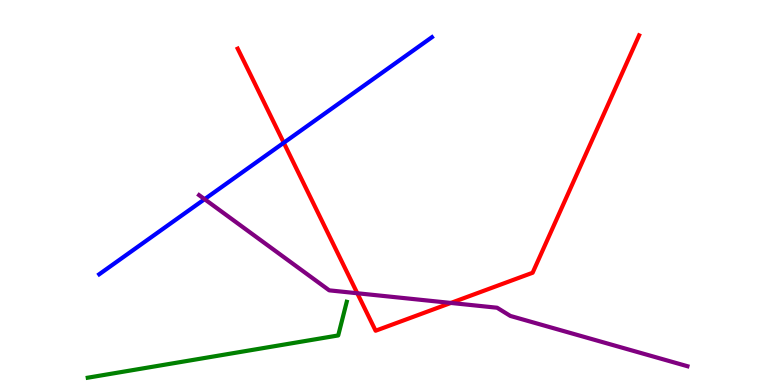[{'lines': ['blue', 'red'], 'intersections': [{'x': 3.66, 'y': 6.29}]}, {'lines': ['green', 'red'], 'intersections': []}, {'lines': ['purple', 'red'], 'intersections': [{'x': 4.61, 'y': 2.38}, {'x': 5.82, 'y': 2.13}]}, {'lines': ['blue', 'green'], 'intersections': []}, {'lines': ['blue', 'purple'], 'intersections': [{'x': 2.64, 'y': 4.83}]}, {'lines': ['green', 'purple'], 'intersections': []}]